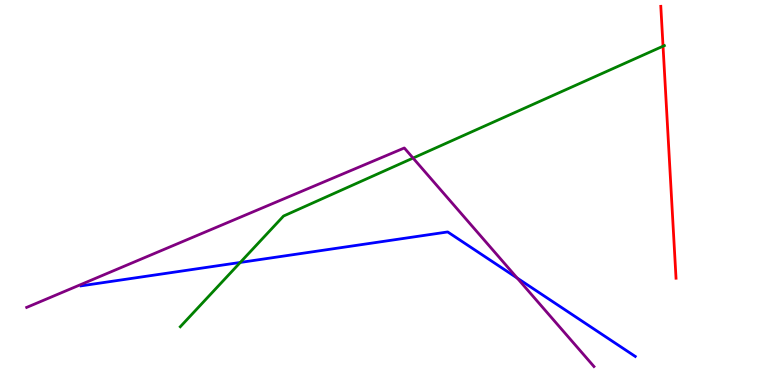[{'lines': ['blue', 'red'], 'intersections': []}, {'lines': ['green', 'red'], 'intersections': [{'x': 8.56, 'y': 8.8}]}, {'lines': ['purple', 'red'], 'intersections': []}, {'lines': ['blue', 'green'], 'intersections': [{'x': 3.1, 'y': 3.18}]}, {'lines': ['blue', 'purple'], 'intersections': [{'x': 6.67, 'y': 2.78}]}, {'lines': ['green', 'purple'], 'intersections': [{'x': 5.33, 'y': 5.89}]}]